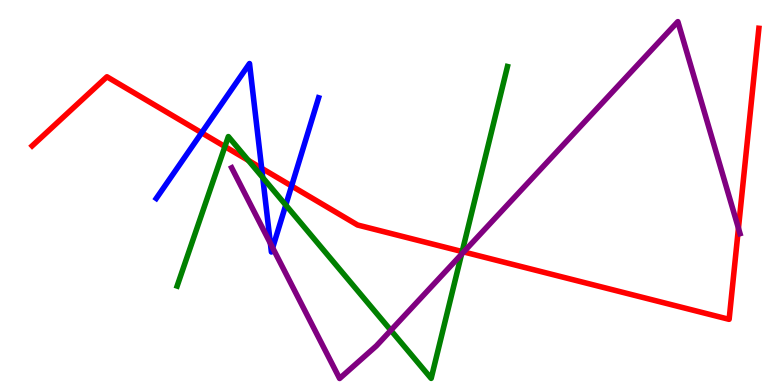[{'lines': ['blue', 'red'], 'intersections': [{'x': 2.6, 'y': 6.55}, {'x': 3.38, 'y': 5.63}, {'x': 3.76, 'y': 5.17}]}, {'lines': ['green', 'red'], 'intersections': [{'x': 2.9, 'y': 6.19}, {'x': 3.2, 'y': 5.83}, {'x': 5.96, 'y': 3.47}]}, {'lines': ['purple', 'red'], 'intersections': [{'x': 5.98, 'y': 3.46}, {'x': 9.53, 'y': 4.07}]}, {'lines': ['blue', 'green'], 'intersections': [{'x': 3.39, 'y': 5.39}, {'x': 3.69, 'y': 4.67}]}, {'lines': ['blue', 'purple'], 'intersections': [{'x': 3.49, 'y': 3.68}, {'x': 3.52, 'y': 3.56}]}, {'lines': ['green', 'purple'], 'intersections': [{'x': 5.04, 'y': 1.42}, {'x': 5.96, 'y': 3.4}]}]